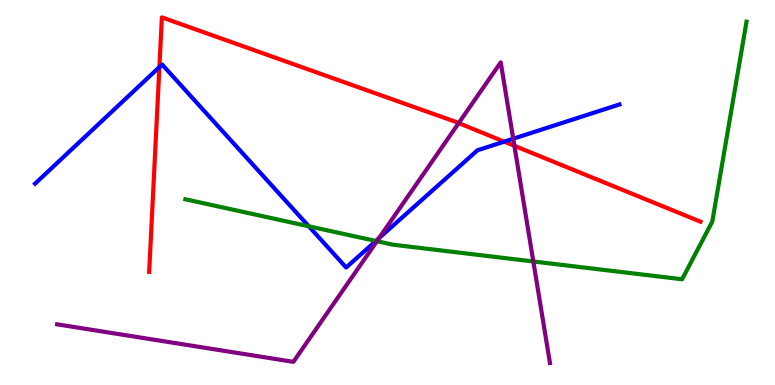[{'lines': ['blue', 'red'], 'intersections': [{'x': 2.06, 'y': 8.26}, {'x': 6.51, 'y': 6.32}]}, {'lines': ['green', 'red'], 'intersections': []}, {'lines': ['purple', 'red'], 'intersections': [{'x': 5.92, 'y': 6.8}, {'x': 6.64, 'y': 6.21}]}, {'lines': ['blue', 'green'], 'intersections': [{'x': 3.98, 'y': 4.12}, {'x': 4.85, 'y': 3.74}]}, {'lines': ['blue', 'purple'], 'intersections': [{'x': 4.89, 'y': 3.82}, {'x': 6.62, 'y': 6.4}]}, {'lines': ['green', 'purple'], 'intersections': [{'x': 4.86, 'y': 3.73}, {'x': 6.88, 'y': 3.21}]}]